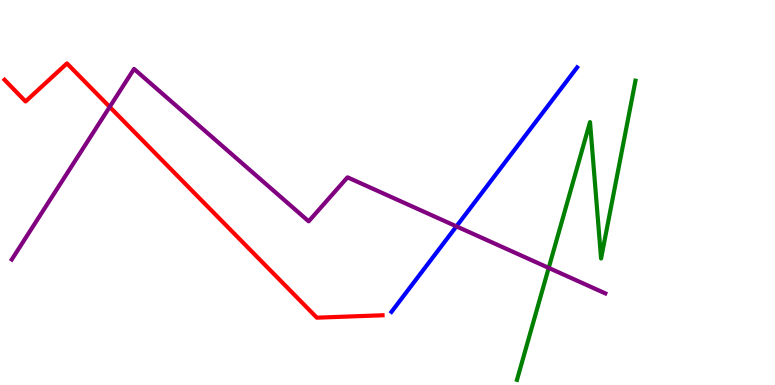[{'lines': ['blue', 'red'], 'intersections': []}, {'lines': ['green', 'red'], 'intersections': []}, {'lines': ['purple', 'red'], 'intersections': [{'x': 1.42, 'y': 7.22}]}, {'lines': ['blue', 'green'], 'intersections': []}, {'lines': ['blue', 'purple'], 'intersections': [{'x': 5.89, 'y': 4.12}]}, {'lines': ['green', 'purple'], 'intersections': [{'x': 7.08, 'y': 3.04}]}]